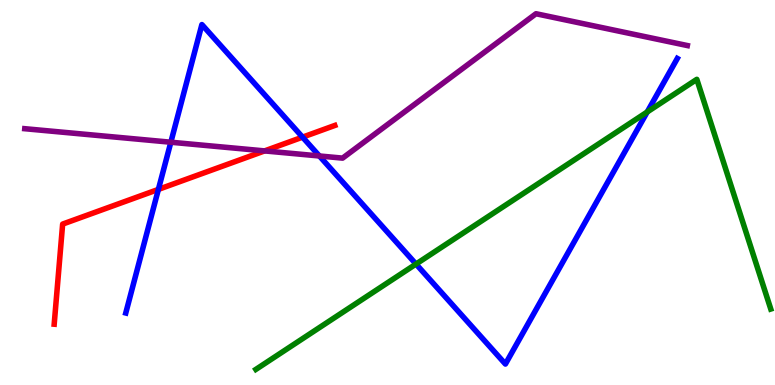[{'lines': ['blue', 'red'], 'intersections': [{'x': 2.04, 'y': 5.08}, {'x': 3.9, 'y': 6.44}]}, {'lines': ['green', 'red'], 'intersections': []}, {'lines': ['purple', 'red'], 'intersections': [{'x': 3.41, 'y': 6.08}]}, {'lines': ['blue', 'green'], 'intersections': [{'x': 5.37, 'y': 3.14}, {'x': 8.35, 'y': 7.09}]}, {'lines': ['blue', 'purple'], 'intersections': [{'x': 2.2, 'y': 6.31}, {'x': 4.12, 'y': 5.95}]}, {'lines': ['green', 'purple'], 'intersections': []}]